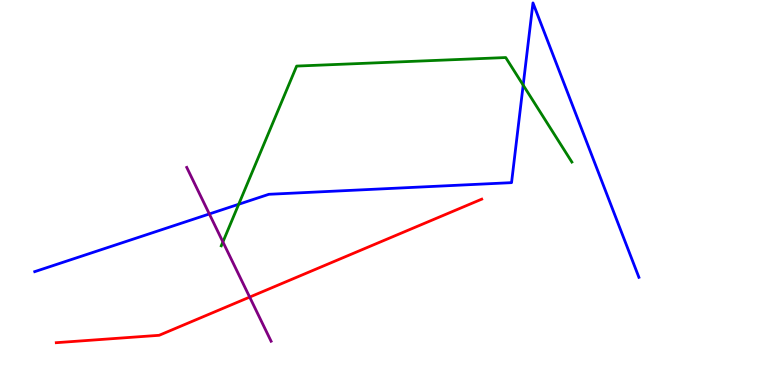[{'lines': ['blue', 'red'], 'intersections': []}, {'lines': ['green', 'red'], 'intersections': []}, {'lines': ['purple', 'red'], 'intersections': [{'x': 3.22, 'y': 2.28}]}, {'lines': ['blue', 'green'], 'intersections': [{'x': 3.08, 'y': 4.69}, {'x': 6.75, 'y': 7.79}]}, {'lines': ['blue', 'purple'], 'intersections': [{'x': 2.7, 'y': 4.44}]}, {'lines': ['green', 'purple'], 'intersections': [{'x': 2.88, 'y': 3.72}]}]